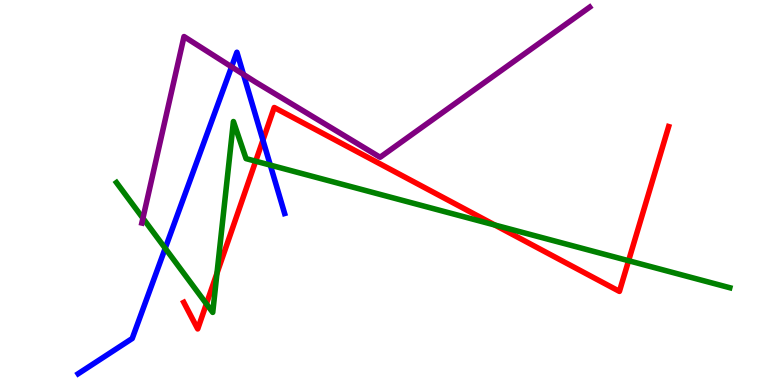[{'lines': ['blue', 'red'], 'intersections': [{'x': 3.39, 'y': 6.36}]}, {'lines': ['green', 'red'], 'intersections': [{'x': 2.66, 'y': 2.11}, {'x': 2.8, 'y': 2.9}, {'x': 3.3, 'y': 5.81}, {'x': 6.39, 'y': 4.15}, {'x': 8.11, 'y': 3.23}]}, {'lines': ['purple', 'red'], 'intersections': []}, {'lines': ['blue', 'green'], 'intersections': [{'x': 2.13, 'y': 3.55}, {'x': 3.49, 'y': 5.71}]}, {'lines': ['blue', 'purple'], 'intersections': [{'x': 2.99, 'y': 8.26}, {'x': 3.14, 'y': 8.07}]}, {'lines': ['green', 'purple'], 'intersections': [{'x': 1.84, 'y': 4.33}]}]